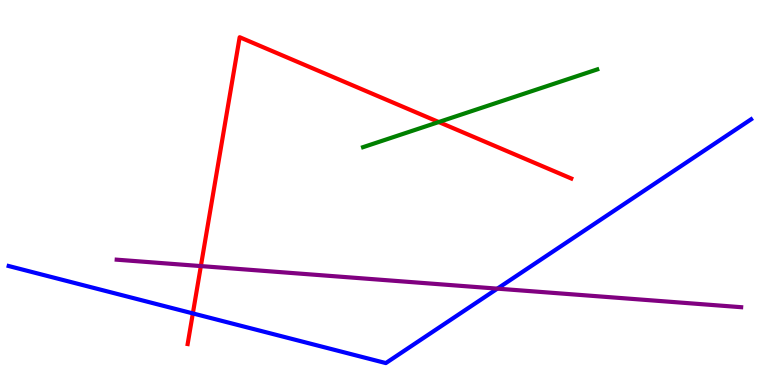[{'lines': ['blue', 'red'], 'intersections': [{'x': 2.49, 'y': 1.86}]}, {'lines': ['green', 'red'], 'intersections': [{'x': 5.66, 'y': 6.83}]}, {'lines': ['purple', 'red'], 'intersections': [{'x': 2.59, 'y': 3.09}]}, {'lines': ['blue', 'green'], 'intersections': []}, {'lines': ['blue', 'purple'], 'intersections': [{'x': 6.42, 'y': 2.5}]}, {'lines': ['green', 'purple'], 'intersections': []}]